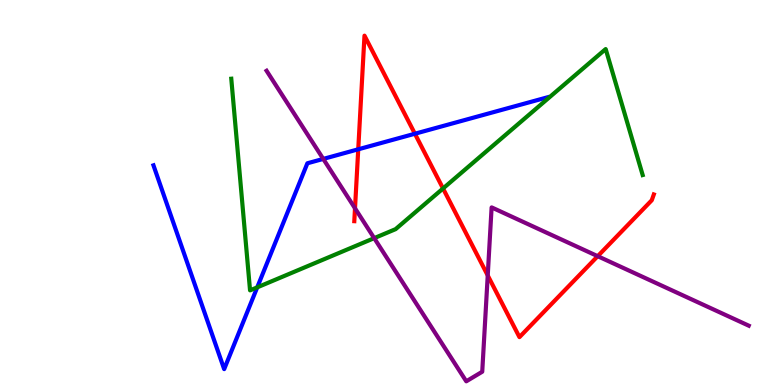[{'lines': ['blue', 'red'], 'intersections': [{'x': 4.62, 'y': 6.12}, {'x': 5.35, 'y': 6.53}]}, {'lines': ['green', 'red'], 'intersections': [{'x': 5.72, 'y': 5.1}]}, {'lines': ['purple', 'red'], 'intersections': [{'x': 4.58, 'y': 4.59}, {'x': 6.29, 'y': 2.85}, {'x': 7.71, 'y': 3.35}]}, {'lines': ['blue', 'green'], 'intersections': [{'x': 3.32, 'y': 2.54}]}, {'lines': ['blue', 'purple'], 'intersections': [{'x': 4.17, 'y': 5.87}]}, {'lines': ['green', 'purple'], 'intersections': [{'x': 4.83, 'y': 3.81}]}]